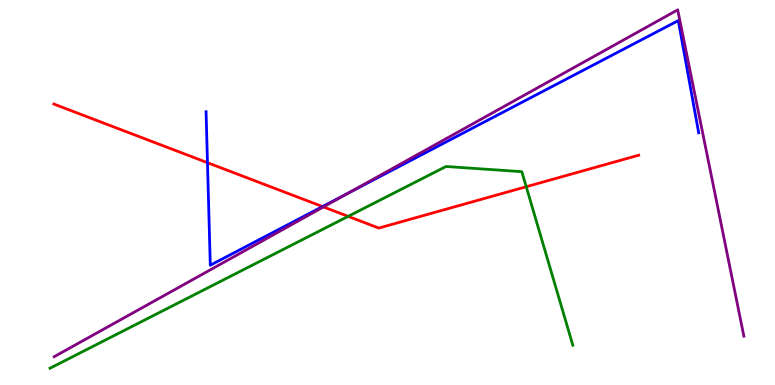[{'lines': ['blue', 'red'], 'intersections': [{'x': 2.68, 'y': 5.77}, {'x': 4.16, 'y': 4.63}]}, {'lines': ['green', 'red'], 'intersections': [{'x': 4.49, 'y': 4.38}, {'x': 6.79, 'y': 5.15}]}, {'lines': ['purple', 'red'], 'intersections': [{'x': 4.17, 'y': 4.63}]}, {'lines': ['blue', 'green'], 'intersections': []}, {'lines': ['blue', 'purple'], 'intersections': [{'x': 4.5, 'y': 4.99}]}, {'lines': ['green', 'purple'], 'intersections': []}]